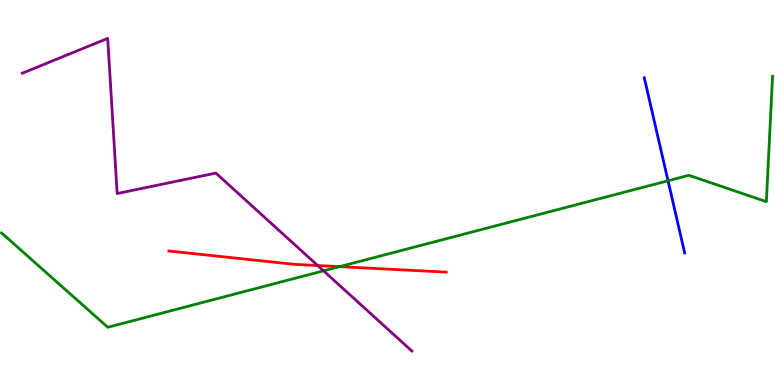[{'lines': ['blue', 'red'], 'intersections': []}, {'lines': ['green', 'red'], 'intersections': [{'x': 4.38, 'y': 3.07}]}, {'lines': ['purple', 'red'], 'intersections': [{'x': 4.1, 'y': 3.1}]}, {'lines': ['blue', 'green'], 'intersections': [{'x': 8.62, 'y': 5.31}]}, {'lines': ['blue', 'purple'], 'intersections': []}, {'lines': ['green', 'purple'], 'intersections': [{'x': 4.17, 'y': 2.97}]}]